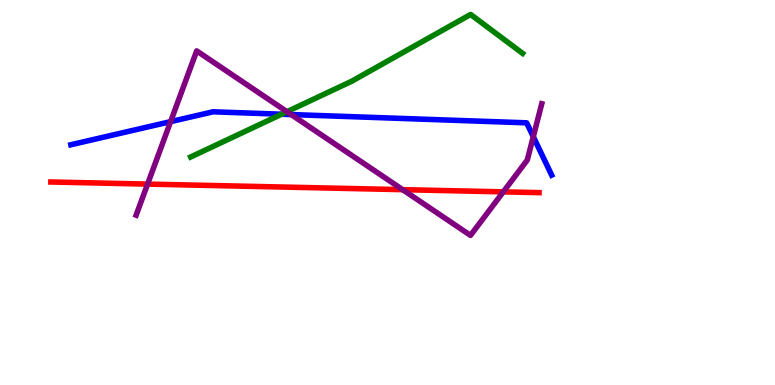[{'lines': ['blue', 'red'], 'intersections': []}, {'lines': ['green', 'red'], 'intersections': []}, {'lines': ['purple', 'red'], 'intersections': [{'x': 1.9, 'y': 5.22}, {'x': 5.2, 'y': 5.07}, {'x': 6.49, 'y': 5.02}]}, {'lines': ['blue', 'green'], 'intersections': [{'x': 3.63, 'y': 7.03}]}, {'lines': ['blue', 'purple'], 'intersections': [{'x': 2.2, 'y': 6.84}, {'x': 3.76, 'y': 7.02}, {'x': 6.88, 'y': 6.45}]}, {'lines': ['green', 'purple'], 'intersections': [{'x': 3.7, 'y': 7.1}]}]